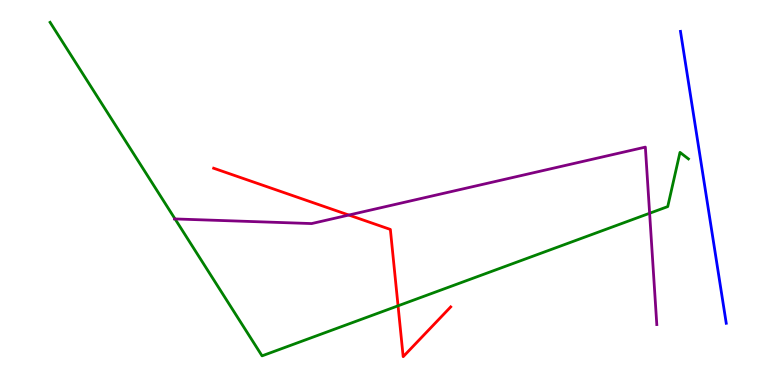[{'lines': ['blue', 'red'], 'intersections': []}, {'lines': ['green', 'red'], 'intersections': [{'x': 5.14, 'y': 2.06}]}, {'lines': ['purple', 'red'], 'intersections': [{'x': 4.5, 'y': 4.41}]}, {'lines': ['blue', 'green'], 'intersections': []}, {'lines': ['blue', 'purple'], 'intersections': []}, {'lines': ['green', 'purple'], 'intersections': [{'x': 2.26, 'y': 4.31}, {'x': 8.38, 'y': 4.46}]}]